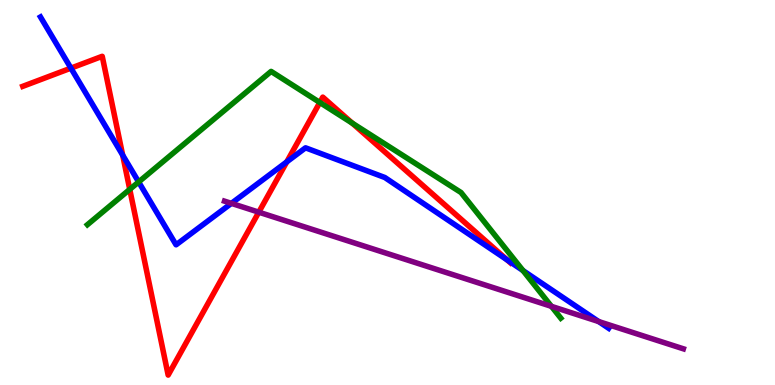[{'lines': ['blue', 'red'], 'intersections': [{'x': 0.915, 'y': 8.23}, {'x': 1.58, 'y': 5.97}, {'x': 3.7, 'y': 5.8}, {'x': 6.54, 'y': 3.25}]}, {'lines': ['green', 'red'], 'intersections': [{'x': 1.67, 'y': 5.08}, {'x': 4.13, 'y': 7.34}, {'x': 4.55, 'y': 6.8}]}, {'lines': ['purple', 'red'], 'intersections': [{'x': 3.34, 'y': 4.49}]}, {'lines': ['blue', 'green'], 'intersections': [{'x': 1.79, 'y': 5.27}, {'x': 6.75, 'y': 2.97}]}, {'lines': ['blue', 'purple'], 'intersections': [{'x': 2.99, 'y': 4.72}, {'x': 7.73, 'y': 1.65}]}, {'lines': ['green', 'purple'], 'intersections': [{'x': 7.12, 'y': 2.04}]}]